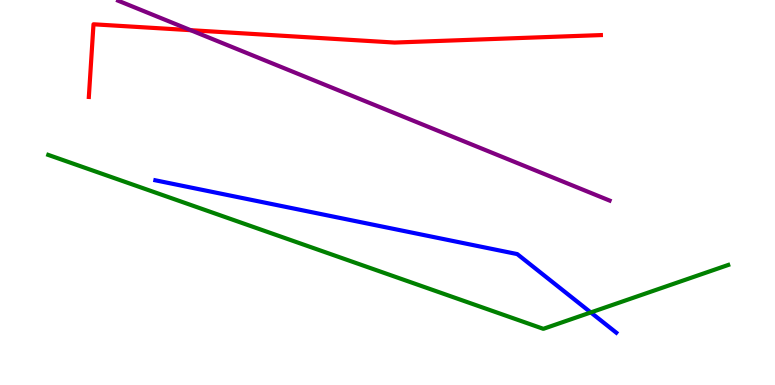[{'lines': ['blue', 'red'], 'intersections': []}, {'lines': ['green', 'red'], 'intersections': []}, {'lines': ['purple', 'red'], 'intersections': [{'x': 2.46, 'y': 9.22}]}, {'lines': ['blue', 'green'], 'intersections': [{'x': 7.62, 'y': 1.88}]}, {'lines': ['blue', 'purple'], 'intersections': []}, {'lines': ['green', 'purple'], 'intersections': []}]